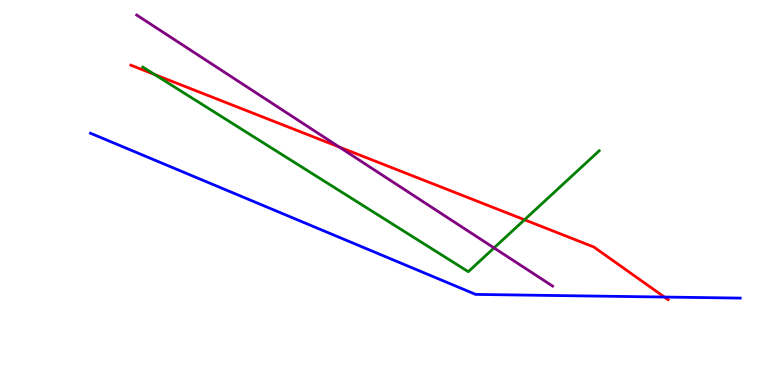[{'lines': ['blue', 'red'], 'intersections': [{'x': 8.57, 'y': 2.28}]}, {'lines': ['green', 'red'], 'intersections': [{'x': 2.0, 'y': 8.06}, {'x': 6.77, 'y': 4.29}]}, {'lines': ['purple', 'red'], 'intersections': [{'x': 4.38, 'y': 6.18}]}, {'lines': ['blue', 'green'], 'intersections': []}, {'lines': ['blue', 'purple'], 'intersections': []}, {'lines': ['green', 'purple'], 'intersections': [{'x': 6.37, 'y': 3.56}]}]